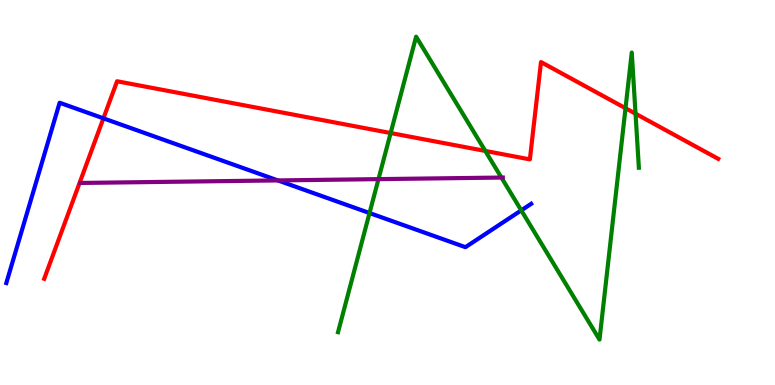[{'lines': ['blue', 'red'], 'intersections': [{'x': 1.33, 'y': 6.93}]}, {'lines': ['green', 'red'], 'intersections': [{'x': 5.04, 'y': 6.54}, {'x': 6.26, 'y': 6.08}, {'x': 8.07, 'y': 7.19}, {'x': 8.2, 'y': 7.05}]}, {'lines': ['purple', 'red'], 'intersections': []}, {'lines': ['blue', 'green'], 'intersections': [{'x': 4.77, 'y': 4.47}, {'x': 6.73, 'y': 4.54}]}, {'lines': ['blue', 'purple'], 'intersections': [{'x': 3.59, 'y': 5.31}]}, {'lines': ['green', 'purple'], 'intersections': [{'x': 4.88, 'y': 5.35}, {'x': 6.47, 'y': 5.39}]}]